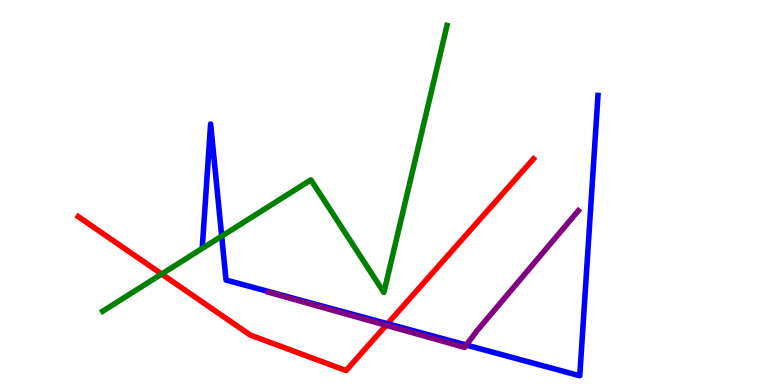[{'lines': ['blue', 'red'], 'intersections': [{'x': 5.0, 'y': 1.59}]}, {'lines': ['green', 'red'], 'intersections': [{'x': 2.09, 'y': 2.88}]}, {'lines': ['purple', 'red'], 'intersections': [{'x': 4.98, 'y': 1.55}]}, {'lines': ['blue', 'green'], 'intersections': [{'x': 2.86, 'y': 3.87}]}, {'lines': ['blue', 'purple'], 'intersections': [{'x': 6.02, 'y': 1.04}]}, {'lines': ['green', 'purple'], 'intersections': []}]